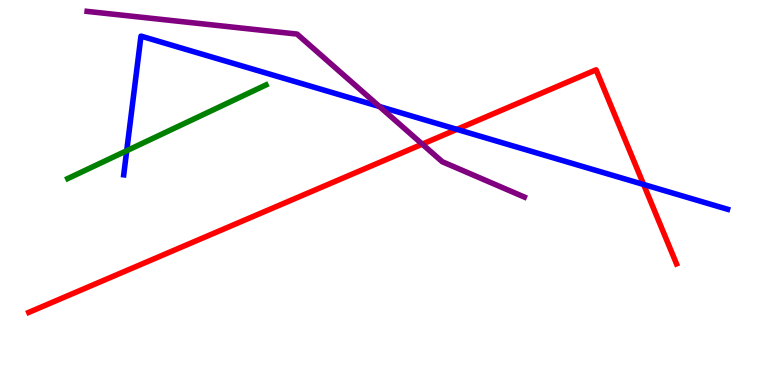[{'lines': ['blue', 'red'], 'intersections': [{'x': 5.89, 'y': 6.64}, {'x': 8.3, 'y': 5.21}]}, {'lines': ['green', 'red'], 'intersections': []}, {'lines': ['purple', 'red'], 'intersections': [{'x': 5.45, 'y': 6.26}]}, {'lines': ['blue', 'green'], 'intersections': [{'x': 1.63, 'y': 6.09}]}, {'lines': ['blue', 'purple'], 'intersections': [{'x': 4.9, 'y': 7.23}]}, {'lines': ['green', 'purple'], 'intersections': []}]